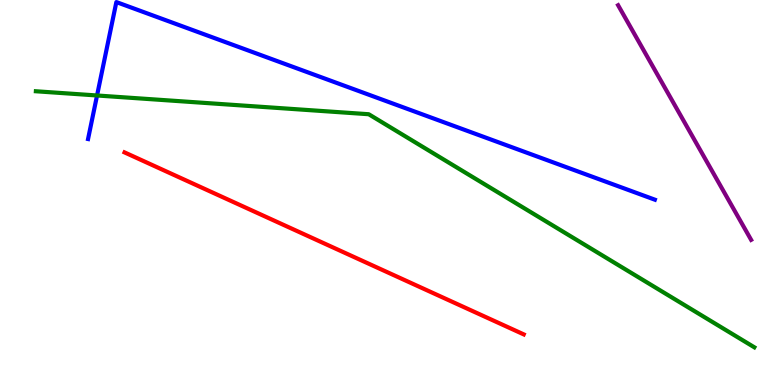[{'lines': ['blue', 'red'], 'intersections': []}, {'lines': ['green', 'red'], 'intersections': []}, {'lines': ['purple', 'red'], 'intersections': []}, {'lines': ['blue', 'green'], 'intersections': [{'x': 1.25, 'y': 7.52}]}, {'lines': ['blue', 'purple'], 'intersections': []}, {'lines': ['green', 'purple'], 'intersections': []}]